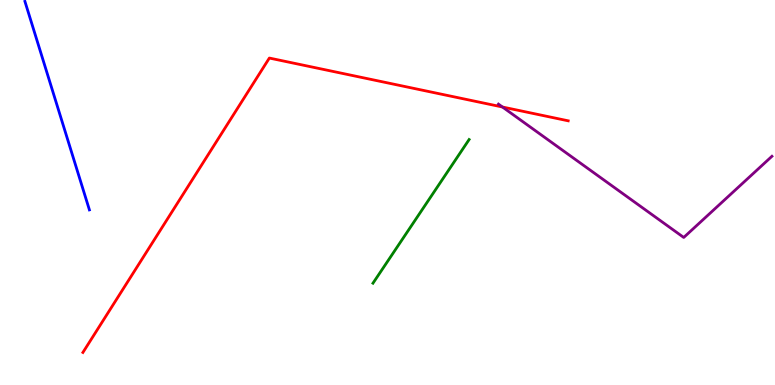[{'lines': ['blue', 'red'], 'intersections': []}, {'lines': ['green', 'red'], 'intersections': []}, {'lines': ['purple', 'red'], 'intersections': [{'x': 6.48, 'y': 7.22}]}, {'lines': ['blue', 'green'], 'intersections': []}, {'lines': ['blue', 'purple'], 'intersections': []}, {'lines': ['green', 'purple'], 'intersections': []}]